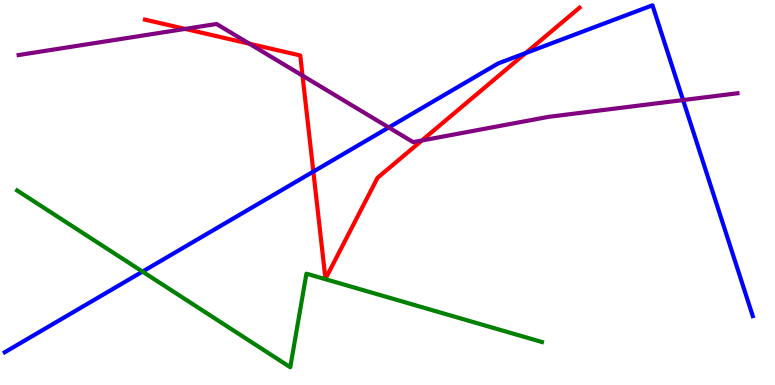[{'lines': ['blue', 'red'], 'intersections': [{'x': 4.04, 'y': 5.54}, {'x': 6.78, 'y': 8.62}]}, {'lines': ['green', 'red'], 'intersections': []}, {'lines': ['purple', 'red'], 'intersections': [{'x': 2.39, 'y': 9.25}, {'x': 3.22, 'y': 8.86}, {'x': 3.9, 'y': 8.04}, {'x': 5.44, 'y': 6.35}]}, {'lines': ['blue', 'green'], 'intersections': [{'x': 1.84, 'y': 2.95}]}, {'lines': ['blue', 'purple'], 'intersections': [{'x': 5.02, 'y': 6.69}, {'x': 8.81, 'y': 7.4}]}, {'lines': ['green', 'purple'], 'intersections': []}]